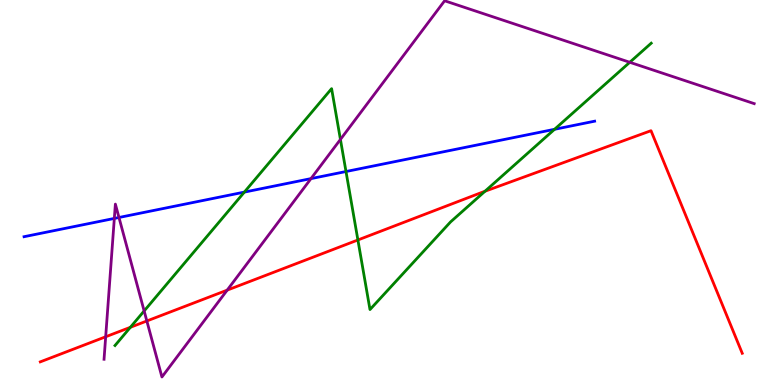[{'lines': ['blue', 'red'], 'intersections': []}, {'lines': ['green', 'red'], 'intersections': [{'x': 1.68, 'y': 1.5}, {'x': 4.62, 'y': 3.77}, {'x': 6.26, 'y': 5.03}]}, {'lines': ['purple', 'red'], 'intersections': [{'x': 1.36, 'y': 1.25}, {'x': 1.89, 'y': 1.66}, {'x': 2.93, 'y': 2.46}]}, {'lines': ['blue', 'green'], 'intersections': [{'x': 3.15, 'y': 5.01}, {'x': 4.46, 'y': 5.54}, {'x': 7.16, 'y': 6.64}]}, {'lines': ['blue', 'purple'], 'intersections': [{'x': 1.48, 'y': 4.33}, {'x': 1.54, 'y': 4.35}, {'x': 4.01, 'y': 5.36}]}, {'lines': ['green', 'purple'], 'intersections': [{'x': 1.86, 'y': 1.92}, {'x': 4.39, 'y': 6.38}, {'x': 8.13, 'y': 8.38}]}]